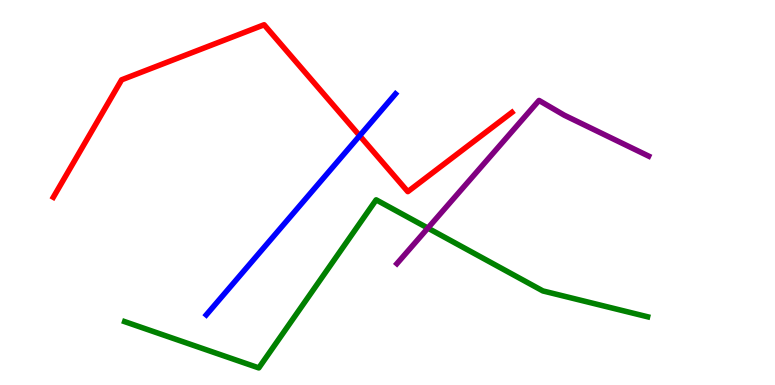[{'lines': ['blue', 'red'], 'intersections': [{'x': 4.64, 'y': 6.47}]}, {'lines': ['green', 'red'], 'intersections': []}, {'lines': ['purple', 'red'], 'intersections': []}, {'lines': ['blue', 'green'], 'intersections': []}, {'lines': ['blue', 'purple'], 'intersections': []}, {'lines': ['green', 'purple'], 'intersections': [{'x': 5.52, 'y': 4.08}]}]